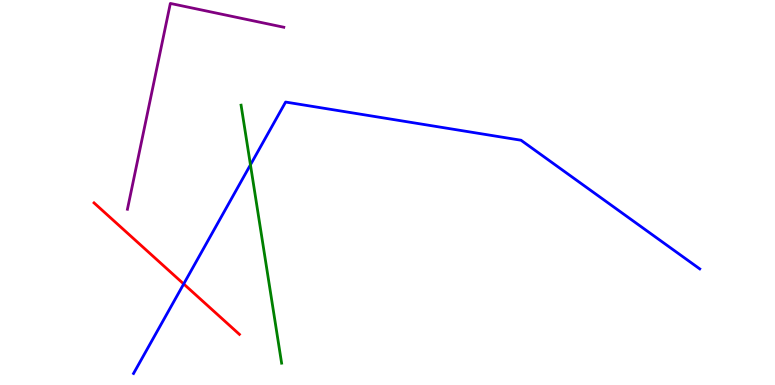[{'lines': ['blue', 'red'], 'intersections': [{'x': 2.37, 'y': 2.62}]}, {'lines': ['green', 'red'], 'intersections': []}, {'lines': ['purple', 'red'], 'intersections': []}, {'lines': ['blue', 'green'], 'intersections': [{'x': 3.23, 'y': 5.72}]}, {'lines': ['blue', 'purple'], 'intersections': []}, {'lines': ['green', 'purple'], 'intersections': []}]